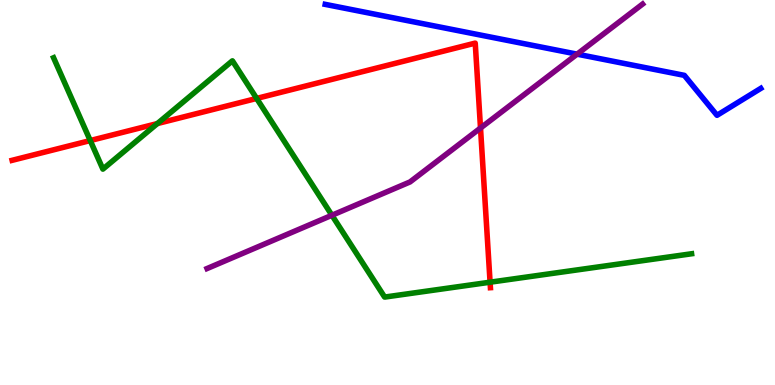[{'lines': ['blue', 'red'], 'intersections': []}, {'lines': ['green', 'red'], 'intersections': [{'x': 1.16, 'y': 6.35}, {'x': 2.03, 'y': 6.79}, {'x': 3.31, 'y': 7.44}, {'x': 6.32, 'y': 2.67}]}, {'lines': ['purple', 'red'], 'intersections': [{'x': 6.2, 'y': 6.67}]}, {'lines': ['blue', 'green'], 'intersections': []}, {'lines': ['blue', 'purple'], 'intersections': [{'x': 7.45, 'y': 8.59}]}, {'lines': ['green', 'purple'], 'intersections': [{'x': 4.28, 'y': 4.41}]}]